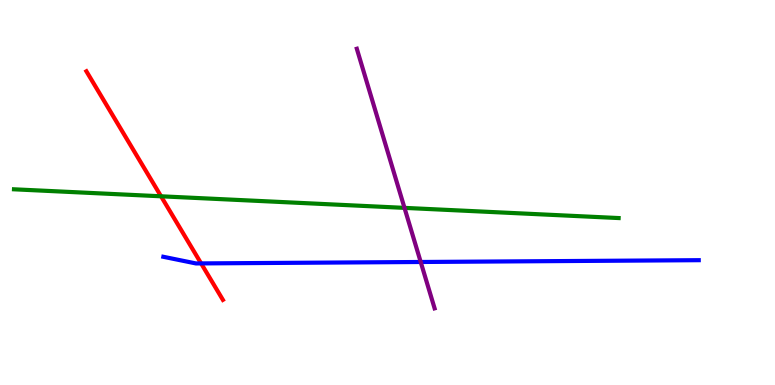[{'lines': ['blue', 'red'], 'intersections': [{'x': 2.6, 'y': 3.16}]}, {'lines': ['green', 'red'], 'intersections': [{'x': 2.08, 'y': 4.9}]}, {'lines': ['purple', 'red'], 'intersections': []}, {'lines': ['blue', 'green'], 'intersections': []}, {'lines': ['blue', 'purple'], 'intersections': [{'x': 5.43, 'y': 3.2}]}, {'lines': ['green', 'purple'], 'intersections': [{'x': 5.22, 'y': 4.6}]}]